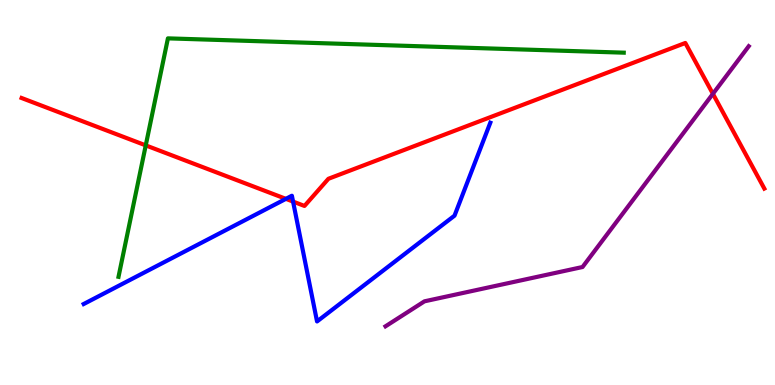[{'lines': ['blue', 'red'], 'intersections': [{'x': 3.69, 'y': 4.84}, {'x': 3.78, 'y': 4.76}]}, {'lines': ['green', 'red'], 'intersections': [{'x': 1.88, 'y': 6.22}]}, {'lines': ['purple', 'red'], 'intersections': [{'x': 9.2, 'y': 7.56}]}, {'lines': ['blue', 'green'], 'intersections': []}, {'lines': ['blue', 'purple'], 'intersections': []}, {'lines': ['green', 'purple'], 'intersections': []}]